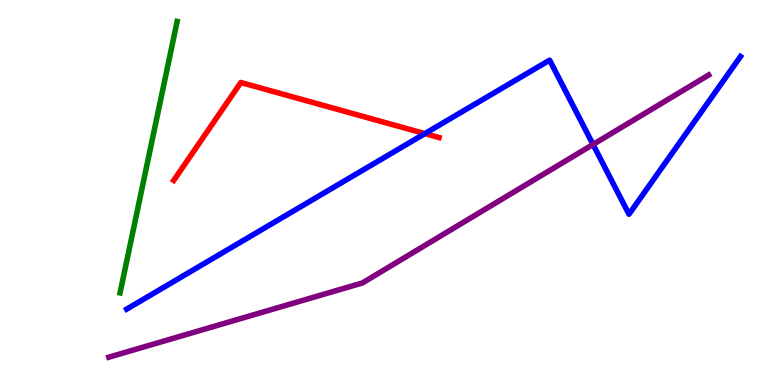[{'lines': ['blue', 'red'], 'intersections': [{'x': 5.48, 'y': 6.53}]}, {'lines': ['green', 'red'], 'intersections': []}, {'lines': ['purple', 'red'], 'intersections': []}, {'lines': ['blue', 'green'], 'intersections': []}, {'lines': ['blue', 'purple'], 'intersections': [{'x': 7.65, 'y': 6.25}]}, {'lines': ['green', 'purple'], 'intersections': []}]